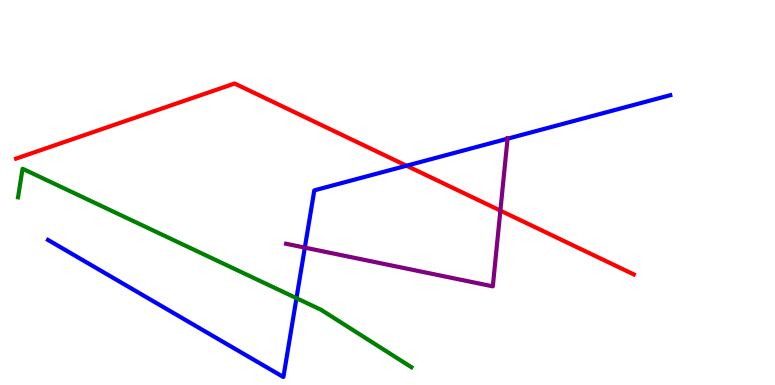[{'lines': ['blue', 'red'], 'intersections': [{'x': 5.25, 'y': 5.7}]}, {'lines': ['green', 'red'], 'intersections': []}, {'lines': ['purple', 'red'], 'intersections': [{'x': 6.46, 'y': 4.53}]}, {'lines': ['blue', 'green'], 'intersections': [{'x': 3.83, 'y': 2.26}]}, {'lines': ['blue', 'purple'], 'intersections': [{'x': 3.93, 'y': 3.57}, {'x': 6.55, 'y': 6.4}]}, {'lines': ['green', 'purple'], 'intersections': []}]